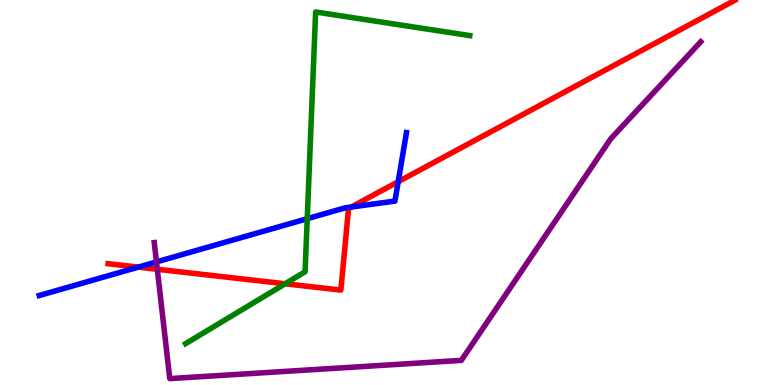[{'lines': ['blue', 'red'], 'intersections': [{'x': 1.78, 'y': 3.06}, {'x': 4.53, 'y': 4.62}, {'x': 5.14, 'y': 5.28}]}, {'lines': ['green', 'red'], 'intersections': [{'x': 3.68, 'y': 2.63}]}, {'lines': ['purple', 'red'], 'intersections': [{'x': 2.03, 'y': 3.01}]}, {'lines': ['blue', 'green'], 'intersections': [{'x': 3.96, 'y': 4.32}]}, {'lines': ['blue', 'purple'], 'intersections': [{'x': 2.02, 'y': 3.2}]}, {'lines': ['green', 'purple'], 'intersections': []}]